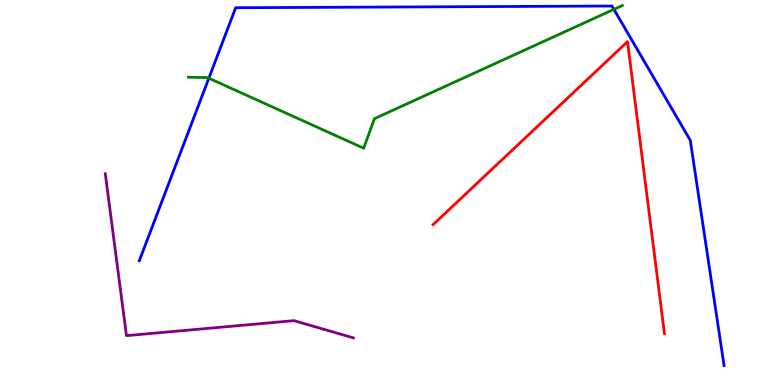[{'lines': ['blue', 'red'], 'intersections': []}, {'lines': ['green', 'red'], 'intersections': []}, {'lines': ['purple', 'red'], 'intersections': []}, {'lines': ['blue', 'green'], 'intersections': [{'x': 2.69, 'y': 7.97}, {'x': 7.92, 'y': 9.76}]}, {'lines': ['blue', 'purple'], 'intersections': []}, {'lines': ['green', 'purple'], 'intersections': []}]